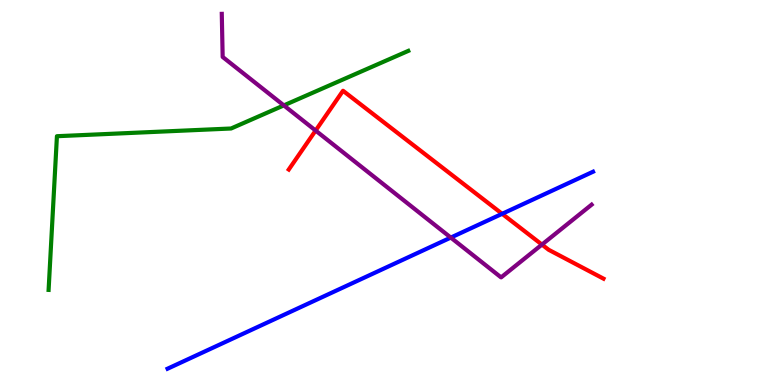[{'lines': ['blue', 'red'], 'intersections': [{'x': 6.48, 'y': 4.45}]}, {'lines': ['green', 'red'], 'intersections': []}, {'lines': ['purple', 'red'], 'intersections': [{'x': 4.07, 'y': 6.61}, {'x': 6.99, 'y': 3.65}]}, {'lines': ['blue', 'green'], 'intersections': []}, {'lines': ['blue', 'purple'], 'intersections': [{'x': 5.82, 'y': 3.83}]}, {'lines': ['green', 'purple'], 'intersections': [{'x': 3.66, 'y': 7.26}]}]